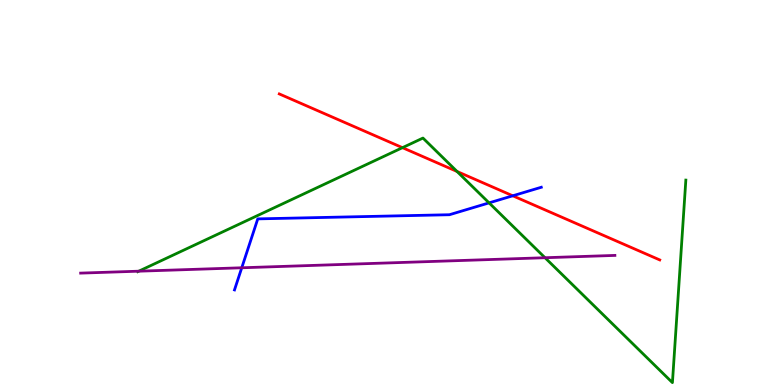[{'lines': ['blue', 'red'], 'intersections': [{'x': 6.62, 'y': 4.91}]}, {'lines': ['green', 'red'], 'intersections': [{'x': 5.19, 'y': 6.16}, {'x': 5.9, 'y': 5.55}]}, {'lines': ['purple', 'red'], 'intersections': []}, {'lines': ['blue', 'green'], 'intersections': [{'x': 6.31, 'y': 4.73}]}, {'lines': ['blue', 'purple'], 'intersections': [{'x': 3.12, 'y': 3.04}]}, {'lines': ['green', 'purple'], 'intersections': [{'x': 1.79, 'y': 2.96}, {'x': 7.03, 'y': 3.31}]}]